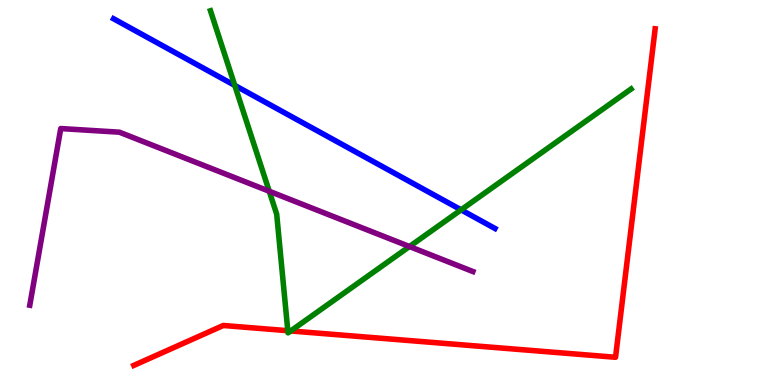[{'lines': ['blue', 'red'], 'intersections': []}, {'lines': ['green', 'red'], 'intersections': [{'x': 3.71, 'y': 1.41}, {'x': 3.75, 'y': 1.4}]}, {'lines': ['purple', 'red'], 'intersections': []}, {'lines': ['blue', 'green'], 'intersections': [{'x': 3.03, 'y': 7.78}, {'x': 5.95, 'y': 4.55}]}, {'lines': ['blue', 'purple'], 'intersections': []}, {'lines': ['green', 'purple'], 'intersections': [{'x': 3.47, 'y': 5.03}, {'x': 5.28, 'y': 3.6}]}]